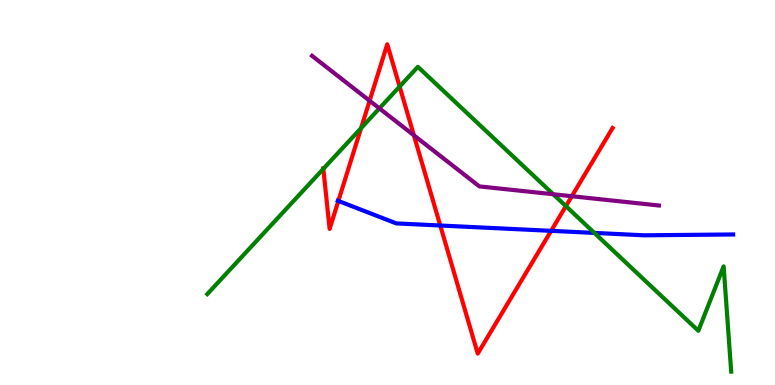[{'lines': ['blue', 'red'], 'intersections': [{'x': 4.37, 'y': 4.78}, {'x': 5.68, 'y': 4.14}, {'x': 7.11, 'y': 4.0}]}, {'lines': ['green', 'red'], 'intersections': [{'x': 4.17, 'y': 5.61}, {'x': 4.66, 'y': 6.67}, {'x': 5.16, 'y': 7.75}, {'x': 7.3, 'y': 4.65}]}, {'lines': ['purple', 'red'], 'intersections': [{'x': 4.77, 'y': 7.38}, {'x': 5.34, 'y': 6.49}, {'x': 7.38, 'y': 4.9}]}, {'lines': ['blue', 'green'], 'intersections': [{'x': 7.67, 'y': 3.95}]}, {'lines': ['blue', 'purple'], 'intersections': []}, {'lines': ['green', 'purple'], 'intersections': [{'x': 4.9, 'y': 7.19}, {'x': 7.14, 'y': 4.95}]}]